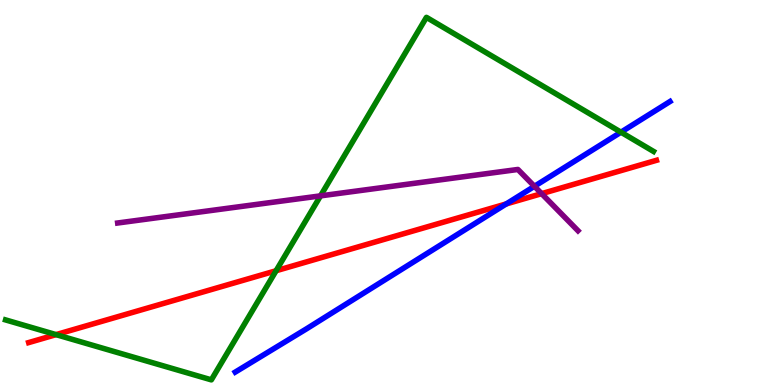[{'lines': ['blue', 'red'], 'intersections': [{'x': 6.53, 'y': 4.7}]}, {'lines': ['green', 'red'], 'intersections': [{'x': 0.723, 'y': 1.31}, {'x': 3.56, 'y': 2.97}]}, {'lines': ['purple', 'red'], 'intersections': [{'x': 6.99, 'y': 4.97}]}, {'lines': ['blue', 'green'], 'intersections': [{'x': 8.01, 'y': 6.57}]}, {'lines': ['blue', 'purple'], 'intersections': [{'x': 6.9, 'y': 5.16}]}, {'lines': ['green', 'purple'], 'intersections': [{'x': 4.14, 'y': 4.91}]}]